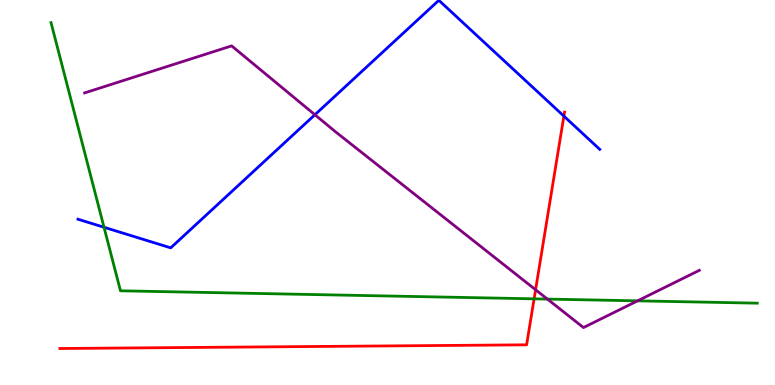[{'lines': ['blue', 'red'], 'intersections': [{'x': 7.28, 'y': 6.98}]}, {'lines': ['green', 'red'], 'intersections': [{'x': 6.89, 'y': 2.24}]}, {'lines': ['purple', 'red'], 'intersections': [{'x': 6.91, 'y': 2.47}]}, {'lines': ['blue', 'green'], 'intersections': [{'x': 1.34, 'y': 4.1}]}, {'lines': ['blue', 'purple'], 'intersections': [{'x': 4.06, 'y': 7.02}]}, {'lines': ['green', 'purple'], 'intersections': [{'x': 7.06, 'y': 2.23}, {'x': 8.23, 'y': 2.19}]}]